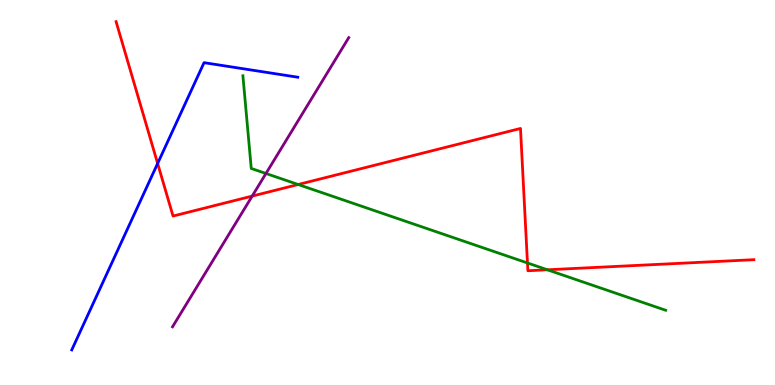[{'lines': ['blue', 'red'], 'intersections': [{'x': 2.03, 'y': 5.75}]}, {'lines': ['green', 'red'], 'intersections': [{'x': 3.85, 'y': 5.21}, {'x': 6.81, 'y': 3.17}, {'x': 7.06, 'y': 2.99}]}, {'lines': ['purple', 'red'], 'intersections': [{'x': 3.25, 'y': 4.91}]}, {'lines': ['blue', 'green'], 'intersections': []}, {'lines': ['blue', 'purple'], 'intersections': []}, {'lines': ['green', 'purple'], 'intersections': [{'x': 3.43, 'y': 5.49}]}]